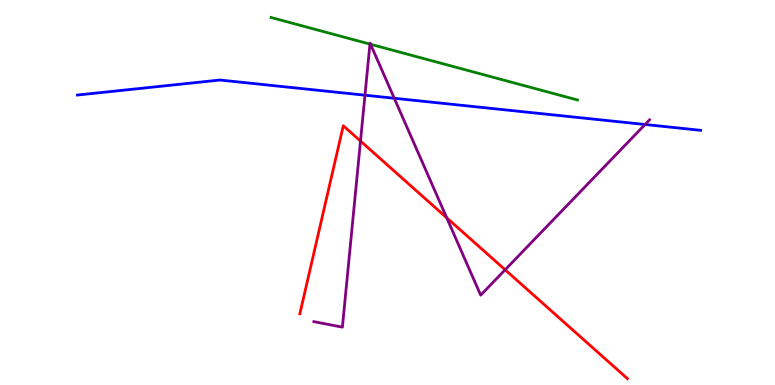[{'lines': ['blue', 'red'], 'intersections': []}, {'lines': ['green', 'red'], 'intersections': []}, {'lines': ['purple', 'red'], 'intersections': [{'x': 4.65, 'y': 6.34}, {'x': 5.76, 'y': 4.34}, {'x': 6.52, 'y': 2.99}]}, {'lines': ['blue', 'green'], 'intersections': []}, {'lines': ['blue', 'purple'], 'intersections': [{'x': 4.71, 'y': 7.53}, {'x': 5.09, 'y': 7.45}, {'x': 8.32, 'y': 6.77}]}, {'lines': ['green', 'purple'], 'intersections': [{'x': 4.77, 'y': 8.85}, {'x': 4.78, 'y': 8.85}]}]